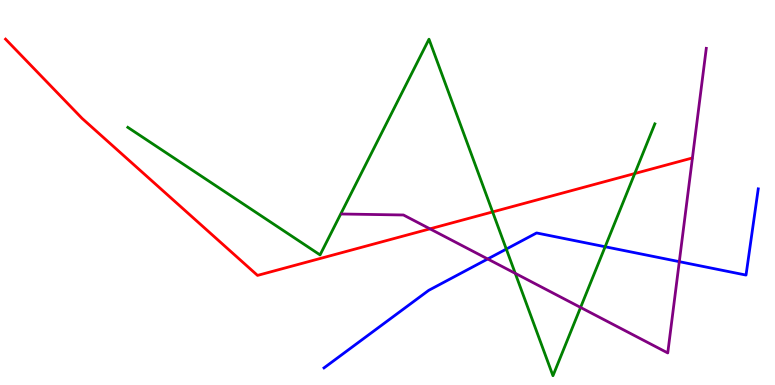[{'lines': ['blue', 'red'], 'intersections': []}, {'lines': ['green', 'red'], 'intersections': [{'x': 6.36, 'y': 4.5}, {'x': 8.19, 'y': 5.49}]}, {'lines': ['purple', 'red'], 'intersections': [{'x': 5.55, 'y': 4.06}]}, {'lines': ['blue', 'green'], 'intersections': [{'x': 6.53, 'y': 3.53}, {'x': 7.81, 'y': 3.59}]}, {'lines': ['blue', 'purple'], 'intersections': [{'x': 6.29, 'y': 3.27}, {'x': 8.77, 'y': 3.2}]}, {'lines': ['green', 'purple'], 'intersections': [{'x': 6.65, 'y': 2.9}, {'x': 7.49, 'y': 2.01}]}]